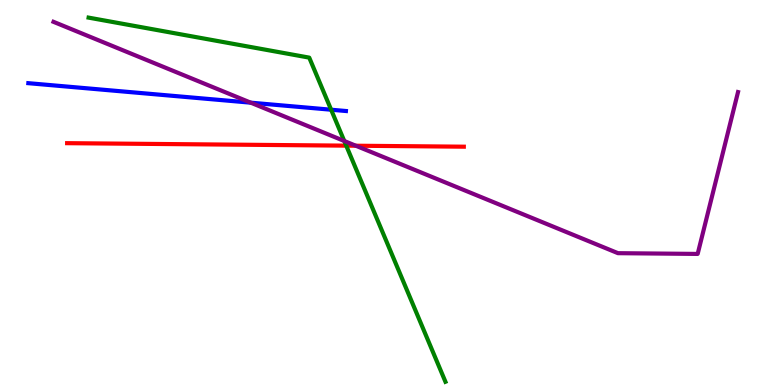[{'lines': ['blue', 'red'], 'intersections': []}, {'lines': ['green', 'red'], 'intersections': [{'x': 4.47, 'y': 6.22}]}, {'lines': ['purple', 'red'], 'intersections': [{'x': 4.59, 'y': 6.21}]}, {'lines': ['blue', 'green'], 'intersections': [{'x': 4.27, 'y': 7.15}]}, {'lines': ['blue', 'purple'], 'intersections': [{'x': 3.24, 'y': 7.33}]}, {'lines': ['green', 'purple'], 'intersections': [{'x': 4.44, 'y': 6.34}]}]